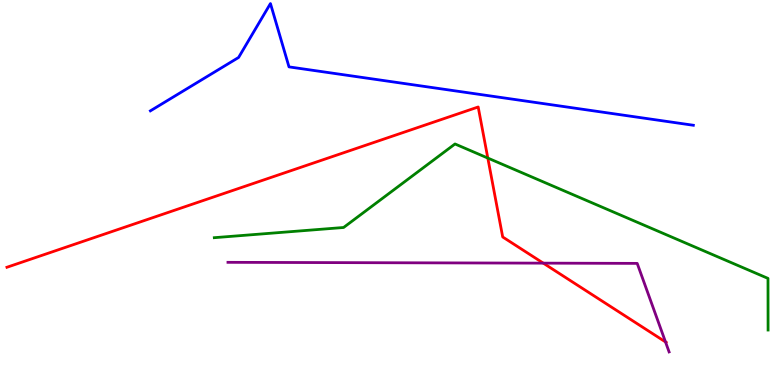[{'lines': ['blue', 'red'], 'intersections': []}, {'lines': ['green', 'red'], 'intersections': [{'x': 6.29, 'y': 5.89}]}, {'lines': ['purple', 'red'], 'intersections': [{'x': 7.01, 'y': 3.17}, {'x': 8.59, 'y': 1.12}]}, {'lines': ['blue', 'green'], 'intersections': []}, {'lines': ['blue', 'purple'], 'intersections': []}, {'lines': ['green', 'purple'], 'intersections': []}]